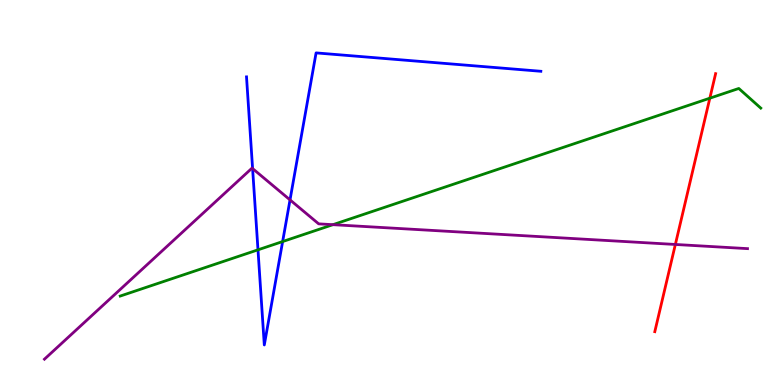[{'lines': ['blue', 'red'], 'intersections': []}, {'lines': ['green', 'red'], 'intersections': [{'x': 9.16, 'y': 7.45}]}, {'lines': ['purple', 'red'], 'intersections': [{'x': 8.71, 'y': 3.65}]}, {'lines': ['blue', 'green'], 'intersections': [{'x': 3.33, 'y': 3.51}, {'x': 3.65, 'y': 3.73}]}, {'lines': ['blue', 'purple'], 'intersections': [{'x': 3.26, 'y': 5.62}, {'x': 3.74, 'y': 4.81}]}, {'lines': ['green', 'purple'], 'intersections': [{'x': 4.3, 'y': 4.16}]}]